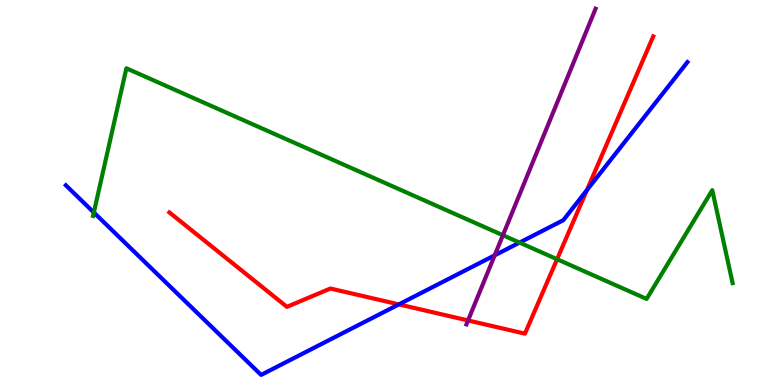[{'lines': ['blue', 'red'], 'intersections': [{'x': 5.15, 'y': 2.09}, {'x': 7.57, 'y': 5.06}]}, {'lines': ['green', 'red'], 'intersections': [{'x': 7.19, 'y': 3.27}]}, {'lines': ['purple', 'red'], 'intersections': [{'x': 6.04, 'y': 1.68}]}, {'lines': ['blue', 'green'], 'intersections': [{'x': 1.21, 'y': 4.48}, {'x': 6.7, 'y': 3.7}]}, {'lines': ['blue', 'purple'], 'intersections': [{'x': 6.38, 'y': 3.37}]}, {'lines': ['green', 'purple'], 'intersections': [{'x': 6.49, 'y': 3.89}]}]